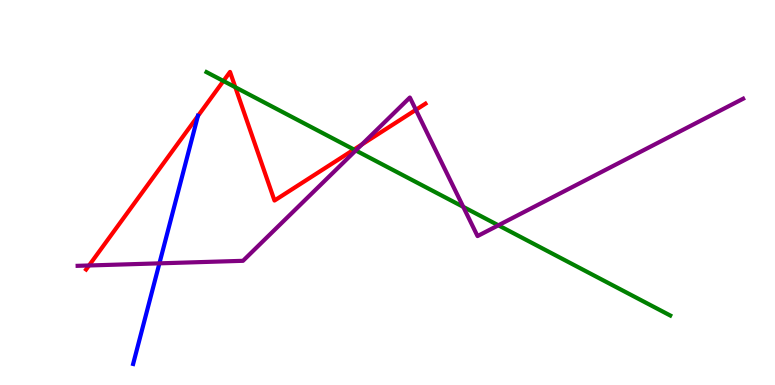[{'lines': ['blue', 'red'], 'intersections': [{'x': 2.55, 'y': 6.99}]}, {'lines': ['green', 'red'], 'intersections': [{'x': 2.88, 'y': 7.9}, {'x': 3.04, 'y': 7.73}, {'x': 4.57, 'y': 6.12}]}, {'lines': ['purple', 'red'], 'intersections': [{'x': 1.15, 'y': 3.1}, {'x': 4.67, 'y': 6.25}, {'x': 5.37, 'y': 7.15}]}, {'lines': ['blue', 'green'], 'intersections': []}, {'lines': ['blue', 'purple'], 'intersections': [{'x': 2.06, 'y': 3.16}]}, {'lines': ['green', 'purple'], 'intersections': [{'x': 4.59, 'y': 6.09}, {'x': 5.98, 'y': 4.63}, {'x': 6.43, 'y': 4.15}]}]